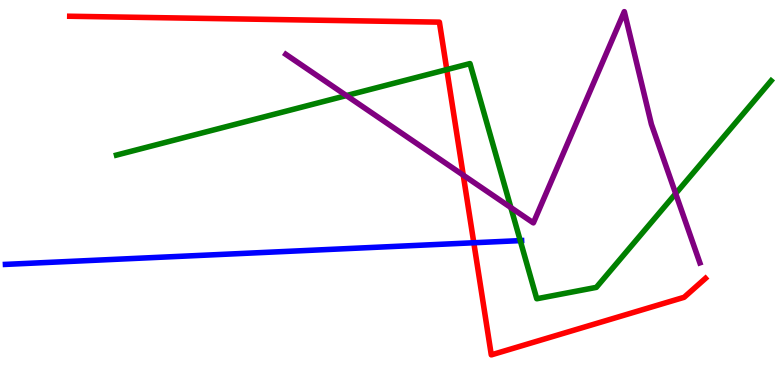[{'lines': ['blue', 'red'], 'intersections': [{'x': 6.11, 'y': 3.69}]}, {'lines': ['green', 'red'], 'intersections': [{'x': 5.77, 'y': 8.19}]}, {'lines': ['purple', 'red'], 'intersections': [{'x': 5.98, 'y': 5.45}]}, {'lines': ['blue', 'green'], 'intersections': [{'x': 6.71, 'y': 3.75}]}, {'lines': ['blue', 'purple'], 'intersections': []}, {'lines': ['green', 'purple'], 'intersections': [{'x': 4.47, 'y': 7.52}, {'x': 6.59, 'y': 4.61}, {'x': 8.72, 'y': 4.97}]}]